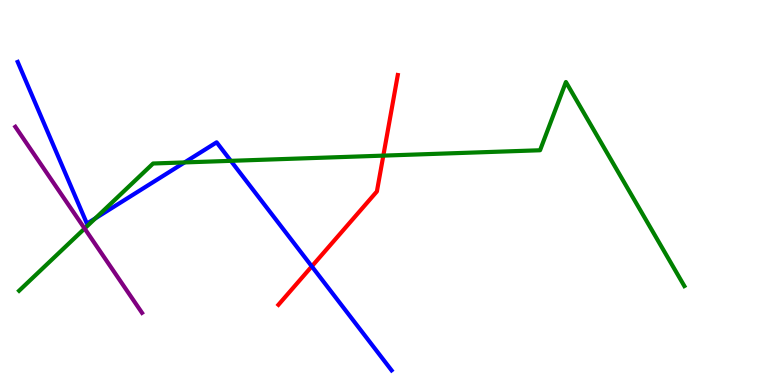[{'lines': ['blue', 'red'], 'intersections': [{'x': 4.02, 'y': 3.08}]}, {'lines': ['green', 'red'], 'intersections': [{'x': 4.95, 'y': 5.96}]}, {'lines': ['purple', 'red'], 'intersections': []}, {'lines': ['blue', 'green'], 'intersections': [{'x': 1.23, 'y': 4.33}, {'x': 2.38, 'y': 5.78}, {'x': 2.98, 'y': 5.82}]}, {'lines': ['blue', 'purple'], 'intersections': []}, {'lines': ['green', 'purple'], 'intersections': [{'x': 1.09, 'y': 4.06}]}]